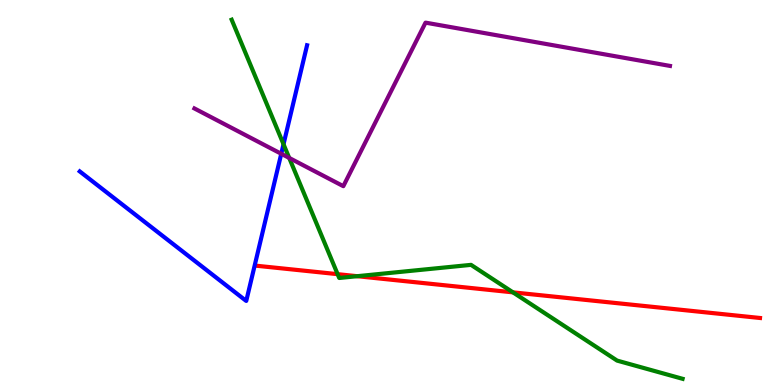[{'lines': ['blue', 'red'], 'intersections': []}, {'lines': ['green', 'red'], 'intersections': [{'x': 4.36, 'y': 2.88}, {'x': 4.61, 'y': 2.83}, {'x': 6.62, 'y': 2.41}]}, {'lines': ['purple', 'red'], 'intersections': []}, {'lines': ['blue', 'green'], 'intersections': [{'x': 3.66, 'y': 6.25}]}, {'lines': ['blue', 'purple'], 'intersections': [{'x': 3.63, 'y': 6.01}]}, {'lines': ['green', 'purple'], 'intersections': [{'x': 3.73, 'y': 5.9}]}]